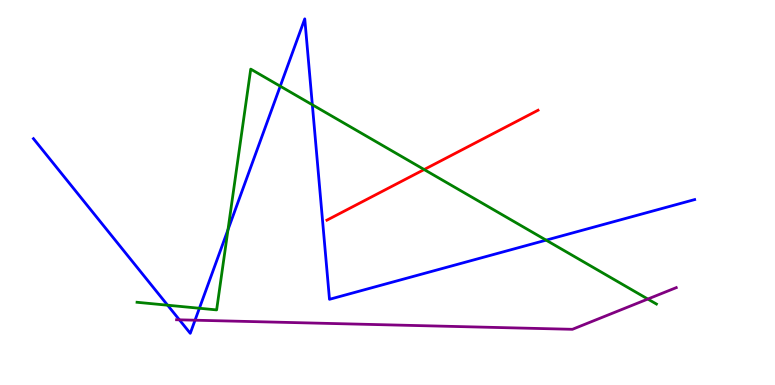[{'lines': ['blue', 'red'], 'intersections': []}, {'lines': ['green', 'red'], 'intersections': [{'x': 5.47, 'y': 5.6}]}, {'lines': ['purple', 'red'], 'intersections': []}, {'lines': ['blue', 'green'], 'intersections': [{'x': 2.16, 'y': 2.07}, {'x': 2.57, 'y': 1.99}, {'x': 2.94, 'y': 4.03}, {'x': 3.62, 'y': 7.76}, {'x': 4.03, 'y': 7.28}, {'x': 7.05, 'y': 3.76}]}, {'lines': ['blue', 'purple'], 'intersections': [{'x': 2.31, 'y': 1.69}, {'x': 2.52, 'y': 1.68}]}, {'lines': ['green', 'purple'], 'intersections': [{'x': 8.36, 'y': 2.23}]}]